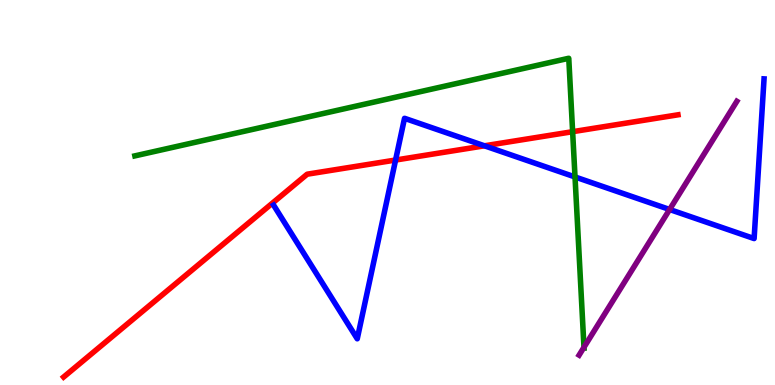[{'lines': ['blue', 'red'], 'intersections': [{'x': 5.1, 'y': 5.84}, {'x': 6.25, 'y': 6.21}]}, {'lines': ['green', 'red'], 'intersections': [{'x': 7.39, 'y': 6.58}]}, {'lines': ['purple', 'red'], 'intersections': []}, {'lines': ['blue', 'green'], 'intersections': [{'x': 7.42, 'y': 5.4}]}, {'lines': ['blue', 'purple'], 'intersections': [{'x': 8.64, 'y': 4.56}]}, {'lines': ['green', 'purple'], 'intersections': [{'x': 7.54, 'y': 0.98}]}]